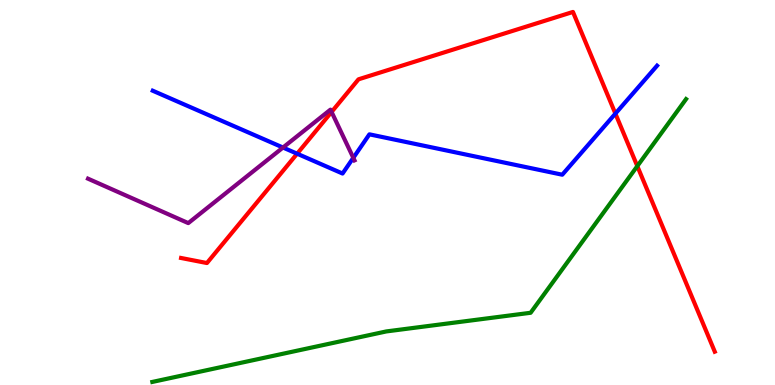[{'lines': ['blue', 'red'], 'intersections': [{'x': 3.83, 'y': 6.01}, {'x': 7.94, 'y': 7.05}]}, {'lines': ['green', 'red'], 'intersections': [{'x': 8.22, 'y': 5.69}]}, {'lines': ['purple', 'red'], 'intersections': [{'x': 4.28, 'y': 7.09}]}, {'lines': ['blue', 'green'], 'intersections': []}, {'lines': ['blue', 'purple'], 'intersections': [{'x': 3.65, 'y': 6.17}, {'x': 4.56, 'y': 5.9}]}, {'lines': ['green', 'purple'], 'intersections': []}]